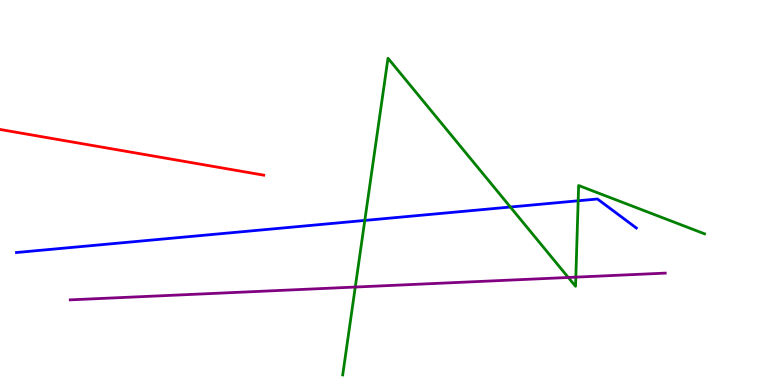[{'lines': ['blue', 'red'], 'intersections': []}, {'lines': ['green', 'red'], 'intersections': []}, {'lines': ['purple', 'red'], 'intersections': []}, {'lines': ['blue', 'green'], 'intersections': [{'x': 4.71, 'y': 4.27}, {'x': 6.59, 'y': 4.62}, {'x': 7.46, 'y': 4.78}]}, {'lines': ['blue', 'purple'], 'intersections': []}, {'lines': ['green', 'purple'], 'intersections': [{'x': 4.58, 'y': 2.54}, {'x': 7.33, 'y': 2.79}, {'x': 7.43, 'y': 2.8}]}]